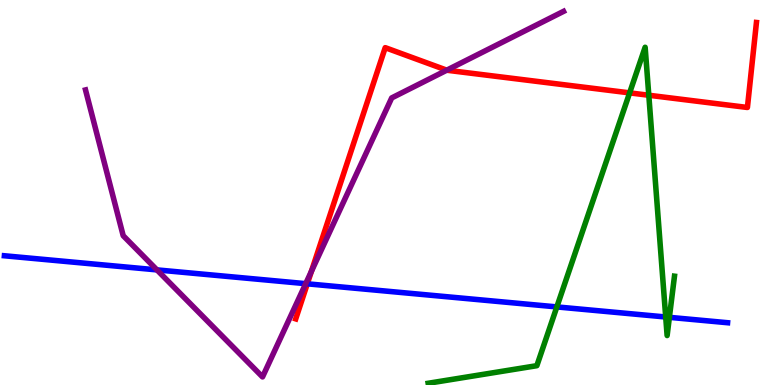[{'lines': ['blue', 'red'], 'intersections': [{'x': 3.97, 'y': 2.63}]}, {'lines': ['green', 'red'], 'intersections': [{'x': 8.12, 'y': 7.59}, {'x': 8.37, 'y': 7.53}]}, {'lines': ['purple', 'red'], 'intersections': [{'x': 4.02, 'y': 2.95}, {'x': 5.76, 'y': 8.18}]}, {'lines': ['blue', 'green'], 'intersections': [{'x': 7.19, 'y': 2.03}, {'x': 8.59, 'y': 1.77}, {'x': 8.64, 'y': 1.76}]}, {'lines': ['blue', 'purple'], 'intersections': [{'x': 2.03, 'y': 2.99}, {'x': 3.94, 'y': 2.63}]}, {'lines': ['green', 'purple'], 'intersections': []}]